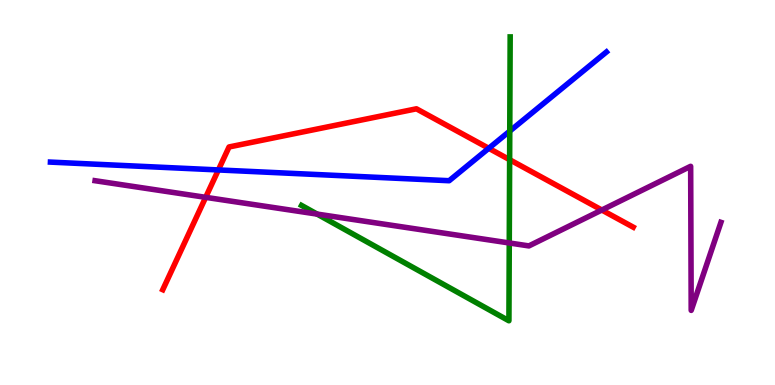[{'lines': ['blue', 'red'], 'intersections': [{'x': 2.82, 'y': 5.59}, {'x': 6.31, 'y': 6.15}]}, {'lines': ['green', 'red'], 'intersections': [{'x': 6.58, 'y': 5.85}]}, {'lines': ['purple', 'red'], 'intersections': [{'x': 2.65, 'y': 4.87}, {'x': 7.77, 'y': 4.54}]}, {'lines': ['blue', 'green'], 'intersections': [{'x': 6.58, 'y': 6.59}]}, {'lines': ['blue', 'purple'], 'intersections': []}, {'lines': ['green', 'purple'], 'intersections': [{'x': 4.09, 'y': 4.44}, {'x': 6.57, 'y': 3.69}]}]